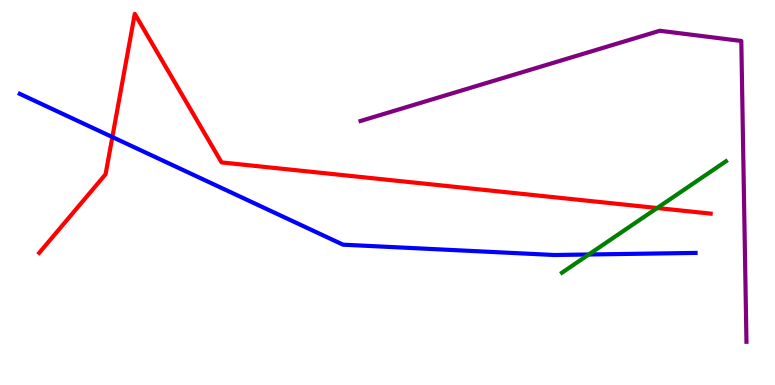[{'lines': ['blue', 'red'], 'intersections': [{'x': 1.45, 'y': 6.44}]}, {'lines': ['green', 'red'], 'intersections': [{'x': 8.48, 'y': 4.6}]}, {'lines': ['purple', 'red'], 'intersections': []}, {'lines': ['blue', 'green'], 'intersections': [{'x': 7.6, 'y': 3.39}]}, {'lines': ['blue', 'purple'], 'intersections': []}, {'lines': ['green', 'purple'], 'intersections': []}]